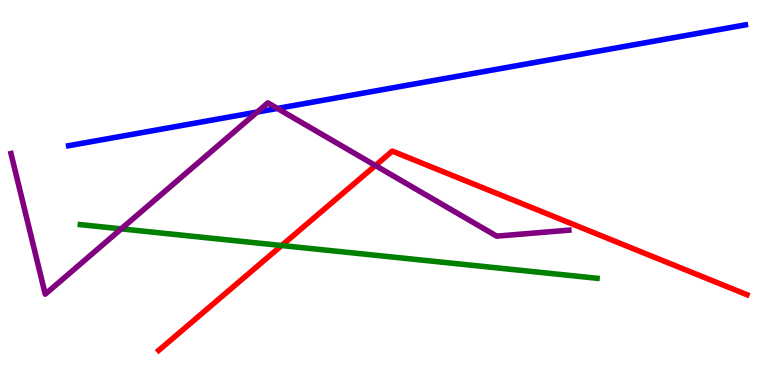[{'lines': ['blue', 'red'], 'intersections': []}, {'lines': ['green', 'red'], 'intersections': [{'x': 3.63, 'y': 3.62}]}, {'lines': ['purple', 'red'], 'intersections': [{'x': 4.84, 'y': 5.7}]}, {'lines': ['blue', 'green'], 'intersections': []}, {'lines': ['blue', 'purple'], 'intersections': [{'x': 3.32, 'y': 7.09}, {'x': 3.58, 'y': 7.18}]}, {'lines': ['green', 'purple'], 'intersections': [{'x': 1.56, 'y': 4.06}]}]